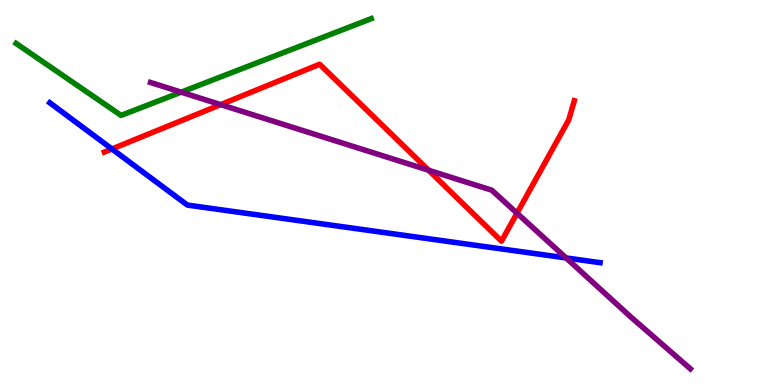[{'lines': ['blue', 'red'], 'intersections': [{'x': 1.44, 'y': 6.13}]}, {'lines': ['green', 'red'], 'intersections': []}, {'lines': ['purple', 'red'], 'intersections': [{'x': 2.85, 'y': 7.28}, {'x': 5.53, 'y': 5.58}, {'x': 6.67, 'y': 4.46}]}, {'lines': ['blue', 'green'], 'intersections': []}, {'lines': ['blue', 'purple'], 'intersections': [{'x': 7.3, 'y': 3.3}]}, {'lines': ['green', 'purple'], 'intersections': [{'x': 2.34, 'y': 7.61}]}]